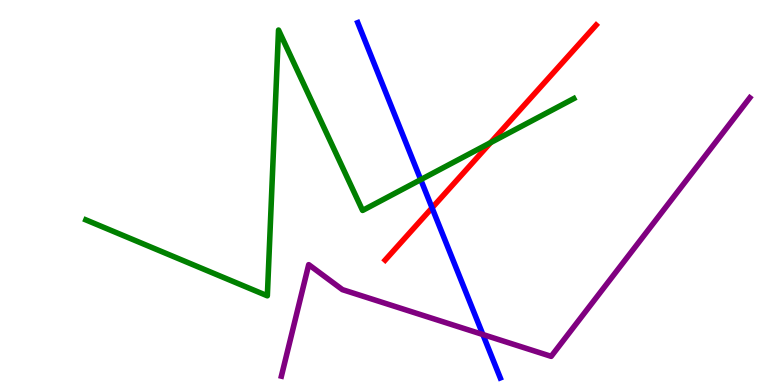[{'lines': ['blue', 'red'], 'intersections': [{'x': 5.57, 'y': 4.6}]}, {'lines': ['green', 'red'], 'intersections': [{'x': 6.33, 'y': 6.3}]}, {'lines': ['purple', 'red'], 'intersections': []}, {'lines': ['blue', 'green'], 'intersections': [{'x': 5.43, 'y': 5.33}]}, {'lines': ['blue', 'purple'], 'intersections': [{'x': 6.23, 'y': 1.31}]}, {'lines': ['green', 'purple'], 'intersections': []}]